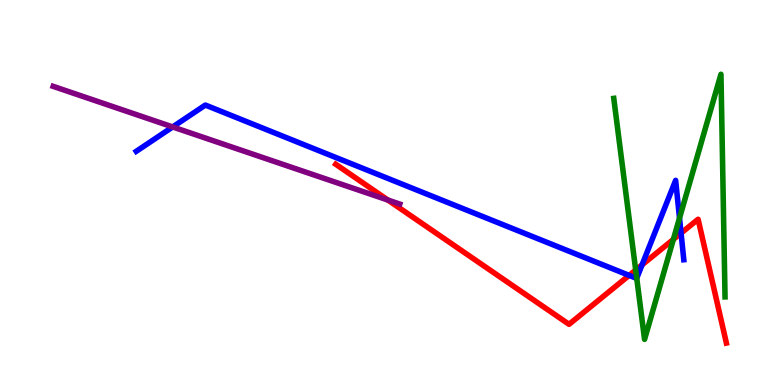[{'lines': ['blue', 'red'], 'intersections': [{'x': 8.12, 'y': 2.85}, {'x': 8.28, 'y': 3.12}, {'x': 8.79, 'y': 3.94}]}, {'lines': ['green', 'red'], 'intersections': [{'x': 8.2, 'y': 2.99}, {'x': 8.69, 'y': 3.78}]}, {'lines': ['purple', 'red'], 'intersections': [{'x': 5.01, 'y': 4.8}]}, {'lines': ['blue', 'green'], 'intersections': [{'x': 8.22, 'y': 2.77}, {'x': 8.77, 'y': 4.34}]}, {'lines': ['blue', 'purple'], 'intersections': [{'x': 2.23, 'y': 6.7}]}, {'lines': ['green', 'purple'], 'intersections': []}]